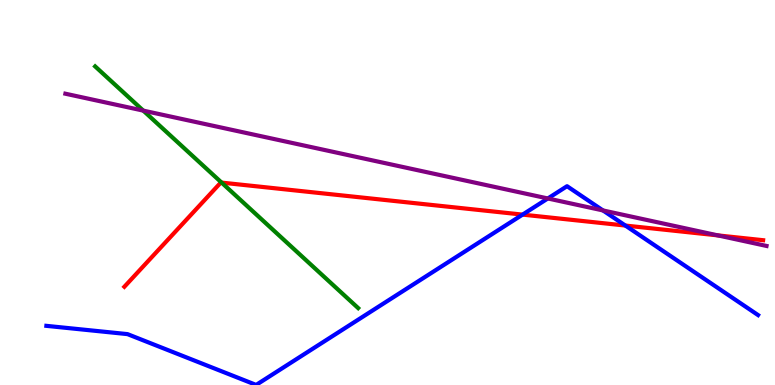[{'lines': ['blue', 'red'], 'intersections': [{'x': 6.74, 'y': 4.43}, {'x': 8.07, 'y': 4.14}]}, {'lines': ['green', 'red'], 'intersections': [{'x': 2.86, 'y': 5.26}]}, {'lines': ['purple', 'red'], 'intersections': [{'x': 9.26, 'y': 3.89}]}, {'lines': ['blue', 'green'], 'intersections': []}, {'lines': ['blue', 'purple'], 'intersections': [{'x': 7.07, 'y': 4.85}, {'x': 7.78, 'y': 4.53}]}, {'lines': ['green', 'purple'], 'intersections': [{'x': 1.85, 'y': 7.13}]}]